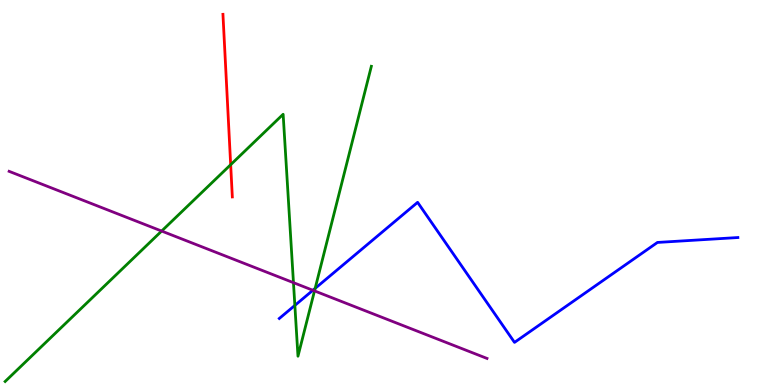[{'lines': ['blue', 'red'], 'intersections': []}, {'lines': ['green', 'red'], 'intersections': [{'x': 2.98, 'y': 5.72}]}, {'lines': ['purple', 'red'], 'intersections': []}, {'lines': ['blue', 'green'], 'intersections': [{'x': 3.8, 'y': 2.07}, {'x': 4.07, 'y': 2.51}]}, {'lines': ['blue', 'purple'], 'intersections': [{'x': 4.04, 'y': 2.46}]}, {'lines': ['green', 'purple'], 'intersections': [{'x': 2.09, 'y': 4.0}, {'x': 3.79, 'y': 2.66}, {'x': 4.06, 'y': 2.44}]}]